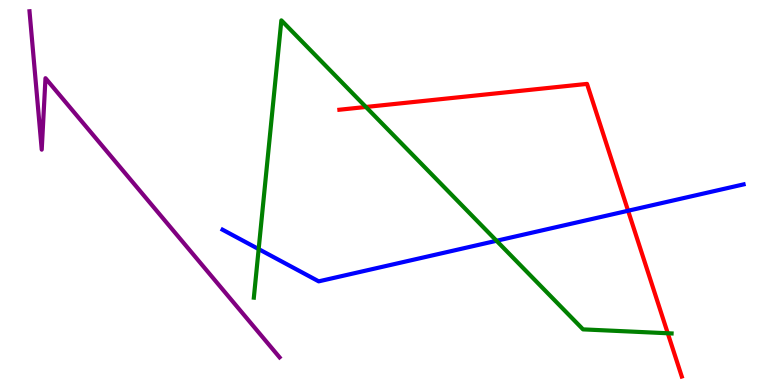[{'lines': ['blue', 'red'], 'intersections': [{'x': 8.1, 'y': 4.53}]}, {'lines': ['green', 'red'], 'intersections': [{'x': 4.72, 'y': 7.22}, {'x': 8.62, 'y': 1.34}]}, {'lines': ['purple', 'red'], 'intersections': []}, {'lines': ['blue', 'green'], 'intersections': [{'x': 3.34, 'y': 3.53}, {'x': 6.41, 'y': 3.75}]}, {'lines': ['blue', 'purple'], 'intersections': []}, {'lines': ['green', 'purple'], 'intersections': []}]